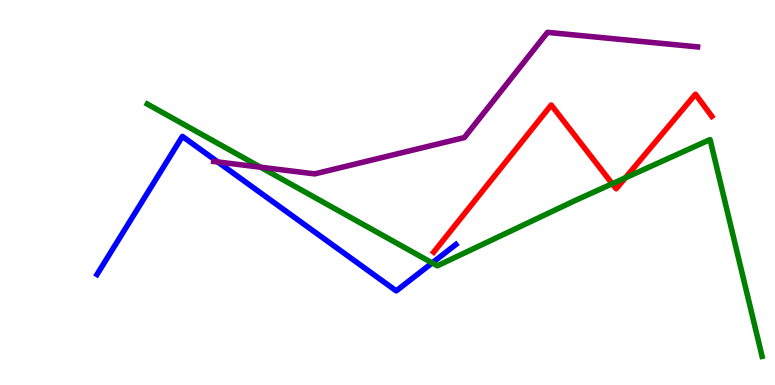[{'lines': ['blue', 'red'], 'intersections': []}, {'lines': ['green', 'red'], 'intersections': [{'x': 7.9, 'y': 5.23}, {'x': 8.07, 'y': 5.38}]}, {'lines': ['purple', 'red'], 'intersections': []}, {'lines': ['blue', 'green'], 'intersections': [{'x': 5.58, 'y': 3.17}]}, {'lines': ['blue', 'purple'], 'intersections': [{'x': 2.81, 'y': 5.79}]}, {'lines': ['green', 'purple'], 'intersections': [{'x': 3.36, 'y': 5.66}]}]